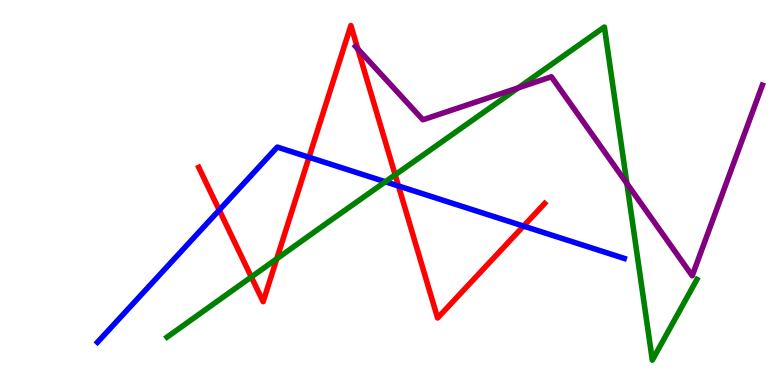[{'lines': ['blue', 'red'], 'intersections': [{'x': 2.83, 'y': 4.54}, {'x': 3.99, 'y': 5.91}, {'x': 5.14, 'y': 5.17}, {'x': 6.76, 'y': 4.13}]}, {'lines': ['green', 'red'], 'intersections': [{'x': 3.24, 'y': 2.81}, {'x': 3.57, 'y': 3.28}, {'x': 5.1, 'y': 5.46}]}, {'lines': ['purple', 'red'], 'intersections': [{'x': 4.62, 'y': 8.73}]}, {'lines': ['blue', 'green'], 'intersections': [{'x': 4.97, 'y': 5.28}]}, {'lines': ['blue', 'purple'], 'intersections': []}, {'lines': ['green', 'purple'], 'intersections': [{'x': 6.69, 'y': 7.72}, {'x': 8.09, 'y': 5.23}]}]